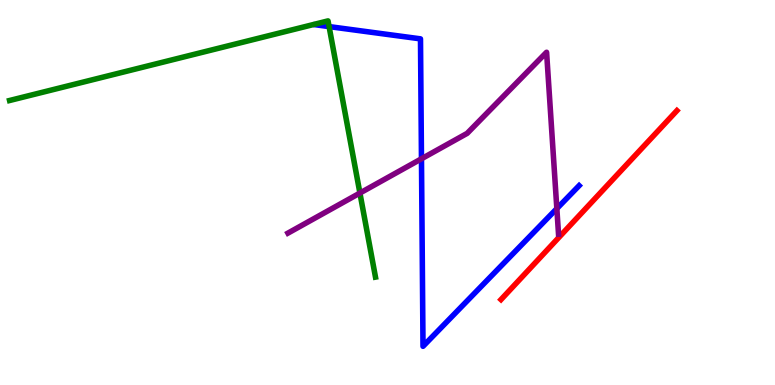[{'lines': ['blue', 'red'], 'intersections': []}, {'lines': ['green', 'red'], 'intersections': []}, {'lines': ['purple', 'red'], 'intersections': []}, {'lines': ['blue', 'green'], 'intersections': [{'x': 4.25, 'y': 9.31}]}, {'lines': ['blue', 'purple'], 'intersections': [{'x': 5.44, 'y': 5.88}, {'x': 7.19, 'y': 4.58}]}, {'lines': ['green', 'purple'], 'intersections': [{'x': 4.64, 'y': 4.99}]}]